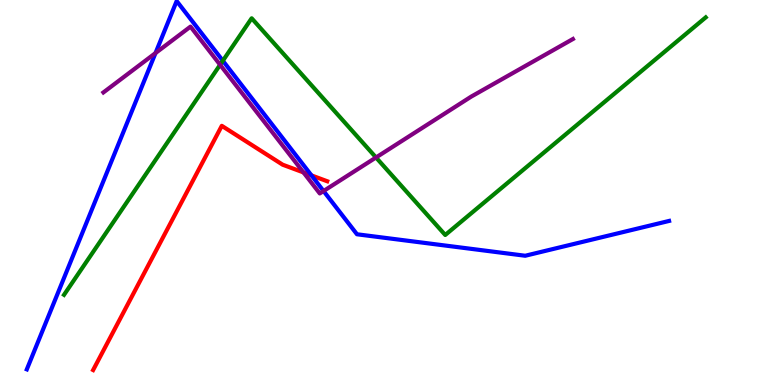[{'lines': ['blue', 'red'], 'intersections': [{'x': 4.02, 'y': 5.44}]}, {'lines': ['green', 'red'], 'intersections': []}, {'lines': ['purple', 'red'], 'intersections': [{'x': 3.92, 'y': 5.52}]}, {'lines': ['blue', 'green'], 'intersections': [{'x': 2.88, 'y': 8.42}]}, {'lines': ['blue', 'purple'], 'intersections': [{'x': 2.01, 'y': 8.62}, {'x': 4.17, 'y': 5.04}]}, {'lines': ['green', 'purple'], 'intersections': [{'x': 2.84, 'y': 8.32}, {'x': 4.85, 'y': 5.91}]}]